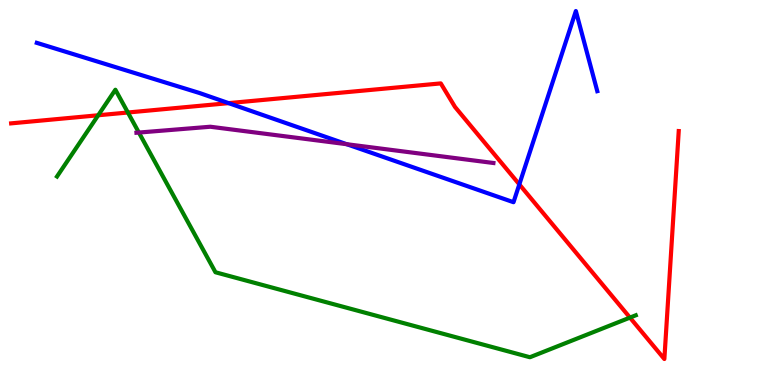[{'lines': ['blue', 'red'], 'intersections': [{'x': 2.95, 'y': 7.32}, {'x': 6.7, 'y': 5.21}]}, {'lines': ['green', 'red'], 'intersections': [{'x': 1.27, 'y': 7.01}, {'x': 1.65, 'y': 7.08}, {'x': 8.13, 'y': 1.75}]}, {'lines': ['purple', 'red'], 'intersections': []}, {'lines': ['blue', 'green'], 'intersections': []}, {'lines': ['blue', 'purple'], 'intersections': [{'x': 4.47, 'y': 6.25}]}, {'lines': ['green', 'purple'], 'intersections': [{'x': 1.79, 'y': 6.56}]}]